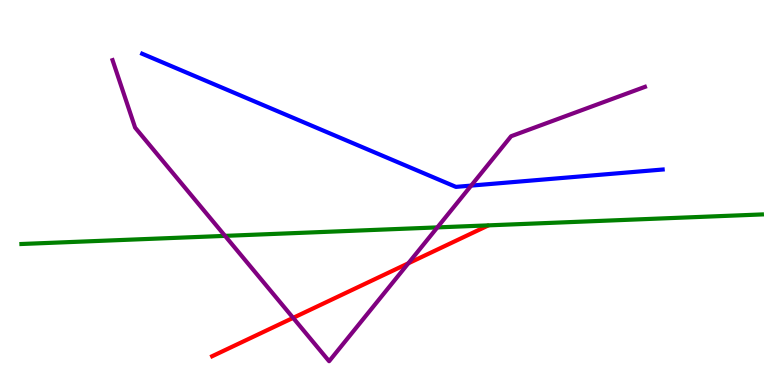[{'lines': ['blue', 'red'], 'intersections': []}, {'lines': ['green', 'red'], 'intersections': []}, {'lines': ['purple', 'red'], 'intersections': [{'x': 3.78, 'y': 1.74}, {'x': 5.27, 'y': 3.16}]}, {'lines': ['blue', 'green'], 'intersections': []}, {'lines': ['blue', 'purple'], 'intersections': [{'x': 6.08, 'y': 5.18}]}, {'lines': ['green', 'purple'], 'intersections': [{'x': 2.9, 'y': 3.87}, {'x': 5.64, 'y': 4.09}]}]